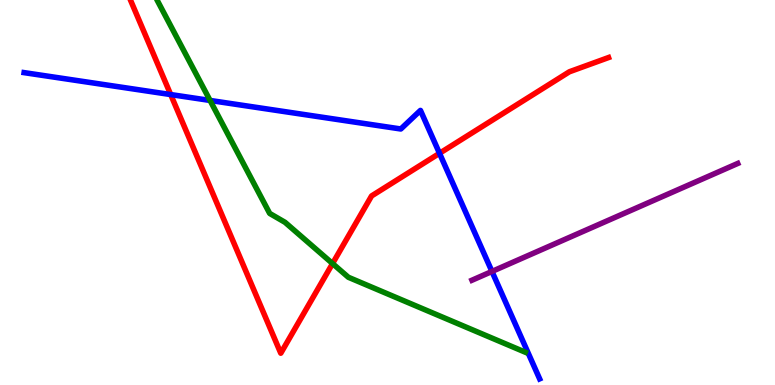[{'lines': ['blue', 'red'], 'intersections': [{'x': 2.2, 'y': 7.54}, {'x': 5.67, 'y': 6.02}]}, {'lines': ['green', 'red'], 'intersections': [{'x': 4.29, 'y': 3.15}]}, {'lines': ['purple', 'red'], 'intersections': []}, {'lines': ['blue', 'green'], 'intersections': [{'x': 2.71, 'y': 7.39}]}, {'lines': ['blue', 'purple'], 'intersections': [{'x': 6.35, 'y': 2.95}]}, {'lines': ['green', 'purple'], 'intersections': []}]